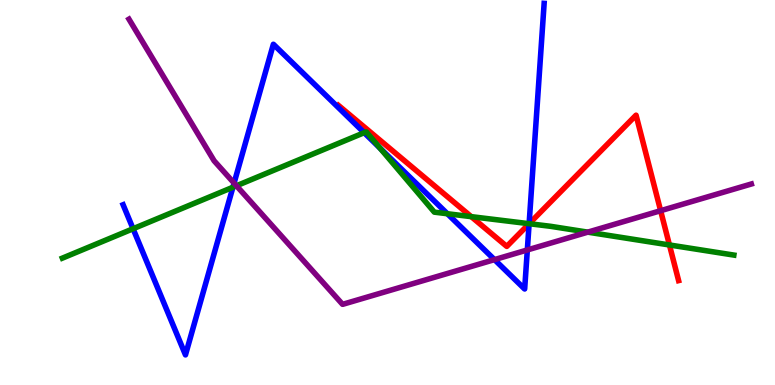[{'lines': ['blue', 'red'], 'intersections': [{'x': 6.83, 'y': 4.19}]}, {'lines': ['green', 'red'], 'intersections': [{'x': 6.08, 'y': 4.37}, {'x': 6.83, 'y': 4.19}, {'x': 8.64, 'y': 3.64}]}, {'lines': ['purple', 'red'], 'intersections': [{'x': 8.52, 'y': 4.53}]}, {'lines': ['blue', 'green'], 'intersections': [{'x': 1.72, 'y': 4.06}, {'x': 3.01, 'y': 5.14}, {'x': 4.7, 'y': 6.55}, {'x': 4.91, 'y': 6.15}, {'x': 5.77, 'y': 4.45}, {'x': 6.83, 'y': 4.19}]}, {'lines': ['blue', 'purple'], 'intersections': [{'x': 3.02, 'y': 5.24}, {'x': 6.38, 'y': 3.26}, {'x': 6.8, 'y': 3.51}]}, {'lines': ['green', 'purple'], 'intersections': [{'x': 3.05, 'y': 5.17}, {'x': 7.58, 'y': 3.97}]}]